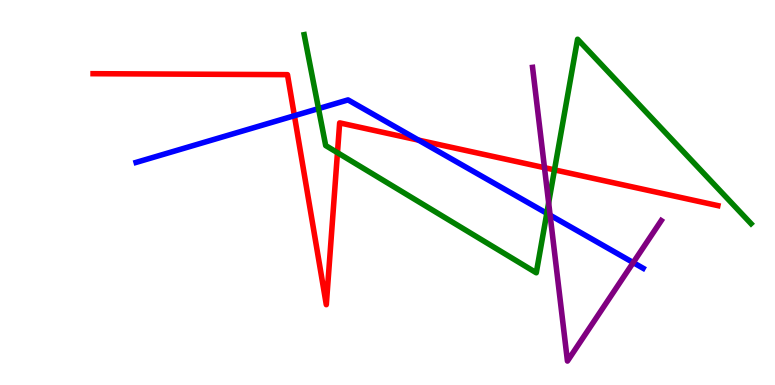[{'lines': ['blue', 'red'], 'intersections': [{'x': 3.8, 'y': 6.99}, {'x': 5.4, 'y': 6.36}]}, {'lines': ['green', 'red'], 'intersections': [{'x': 4.35, 'y': 6.03}, {'x': 7.15, 'y': 5.59}]}, {'lines': ['purple', 'red'], 'intersections': [{'x': 7.03, 'y': 5.64}]}, {'lines': ['blue', 'green'], 'intersections': [{'x': 4.11, 'y': 7.18}, {'x': 7.06, 'y': 4.46}]}, {'lines': ['blue', 'purple'], 'intersections': [{'x': 7.1, 'y': 4.41}, {'x': 8.17, 'y': 3.18}]}, {'lines': ['green', 'purple'], 'intersections': [{'x': 7.08, 'y': 4.73}]}]